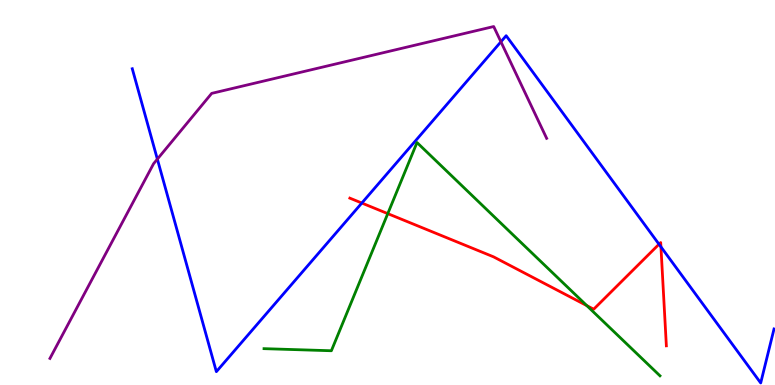[{'lines': ['blue', 'red'], 'intersections': [{'x': 4.67, 'y': 4.73}, {'x': 8.5, 'y': 3.66}, {'x': 8.53, 'y': 3.59}]}, {'lines': ['green', 'red'], 'intersections': [{'x': 5.0, 'y': 4.45}, {'x': 7.57, 'y': 2.06}]}, {'lines': ['purple', 'red'], 'intersections': []}, {'lines': ['blue', 'green'], 'intersections': []}, {'lines': ['blue', 'purple'], 'intersections': [{'x': 2.03, 'y': 5.87}, {'x': 6.46, 'y': 8.91}]}, {'lines': ['green', 'purple'], 'intersections': []}]